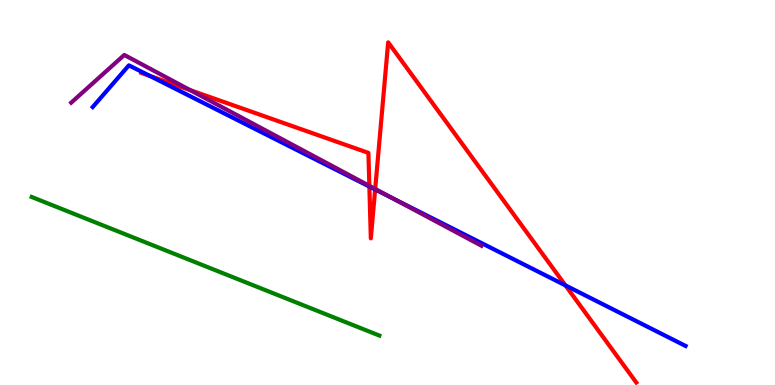[{'lines': ['blue', 'red'], 'intersections': [{'x': 1.94, 'y': 8.03}, {'x': 4.77, 'y': 5.15}, {'x': 4.84, 'y': 5.08}, {'x': 7.3, 'y': 2.59}]}, {'lines': ['green', 'red'], 'intersections': []}, {'lines': ['purple', 'red'], 'intersections': [{'x': 2.45, 'y': 7.66}, {'x': 4.77, 'y': 5.17}, {'x': 4.84, 'y': 5.09}]}, {'lines': ['blue', 'green'], 'intersections': []}, {'lines': ['blue', 'purple'], 'intersections': [{'x': 5.07, 'y': 4.85}]}, {'lines': ['green', 'purple'], 'intersections': []}]